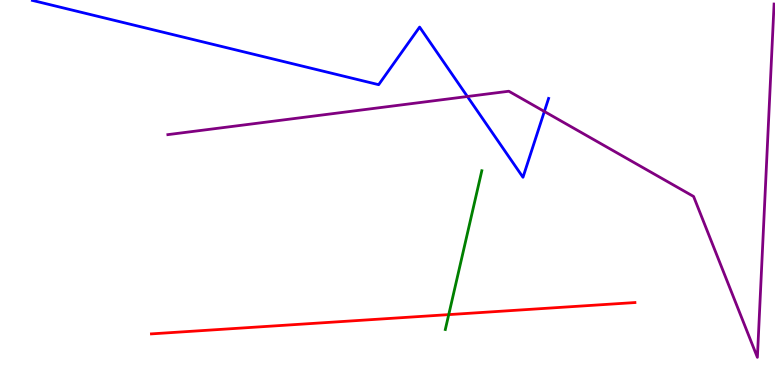[{'lines': ['blue', 'red'], 'intersections': []}, {'lines': ['green', 'red'], 'intersections': [{'x': 5.79, 'y': 1.83}]}, {'lines': ['purple', 'red'], 'intersections': []}, {'lines': ['blue', 'green'], 'intersections': []}, {'lines': ['blue', 'purple'], 'intersections': [{'x': 6.03, 'y': 7.49}, {'x': 7.02, 'y': 7.1}]}, {'lines': ['green', 'purple'], 'intersections': []}]